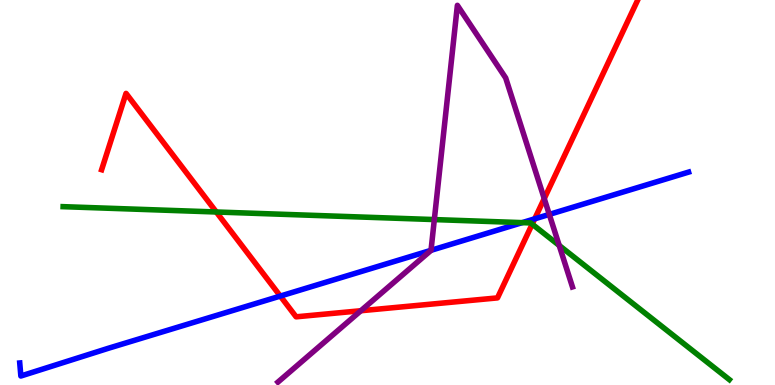[{'lines': ['blue', 'red'], 'intersections': [{'x': 3.62, 'y': 2.31}, {'x': 6.9, 'y': 4.32}]}, {'lines': ['green', 'red'], 'intersections': [{'x': 2.79, 'y': 4.49}, {'x': 6.87, 'y': 4.18}]}, {'lines': ['purple', 'red'], 'intersections': [{'x': 4.66, 'y': 1.93}, {'x': 7.02, 'y': 4.84}]}, {'lines': ['blue', 'green'], 'intersections': [{'x': 6.74, 'y': 4.22}]}, {'lines': ['blue', 'purple'], 'intersections': [{'x': 5.56, 'y': 3.5}, {'x': 7.09, 'y': 4.43}]}, {'lines': ['green', 'purple'], 'intersections': [{'x': 5.6, 'y': 4.3}, {'x': 7.22, 'y': 3.62}]}]